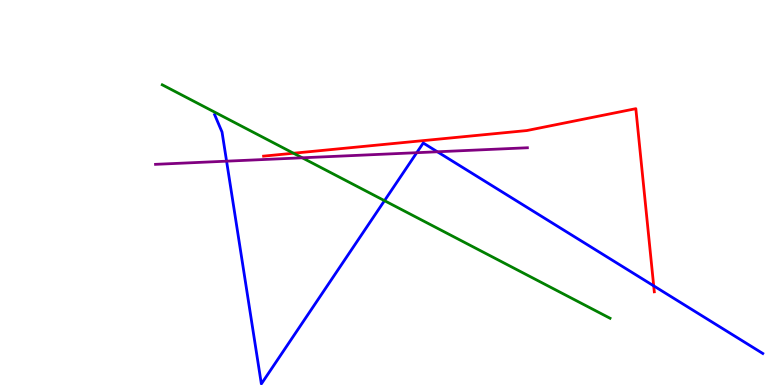[{'lines': ['blue', 'red'], 'intersections': [{'x': 8.43, 'y': 2.58}]}, {'lines': ['green', 'red'], 'intersections': [{'x': 3.79, 'y': 6.02}]}, {'lines': ['purple', 'red'], 'intersections': []}, {'lines': ['blue', 'green'], 'intersections': [{'x': 4.96, 'y': 4.79}]}, {'lines': ['blue', 'purple'], 'intersections': [{'x': 2.92, 'y': 5.81}, {'x': 5.38, 'y': 6.03}, {'x': 5.64, 'y': 6.06}]}, {'lines': ['green', 'purple'], 'intersections': [{'x': 3.9, 'y': 5.9}]}]